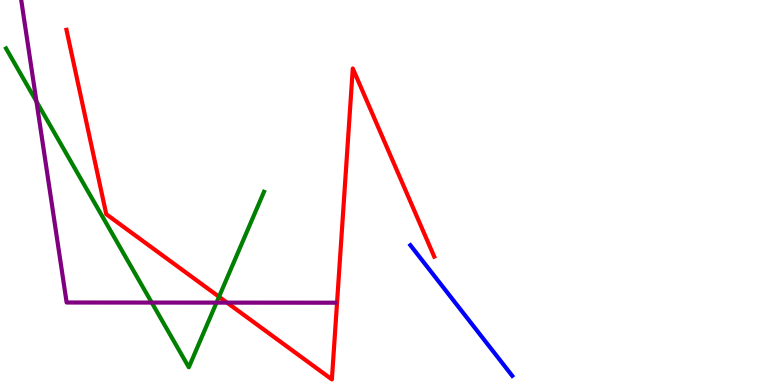[{'lines': ['blue', 'red'], 'intersections': []}, {'lines': ['green', 'red'], 'intersections': [{'x': 2.83, 'y': 2.29}]}, {'lines': ['purple', 'red'], 'intersections': [{'x': 2.93, 'y': 2.14}]}, {'lines': ['blue', 'green'], 'intersections': []}, {'lines': ['blue', 'purple'], 'intersections': []}, {'lines': ['green', 'purple'], 'intersections': [{'x': 0.47, 'y': 7.36}, {'x': 1.96, 'y': 2.14}, {'x': 2.79, 'y': 2.14}]}]